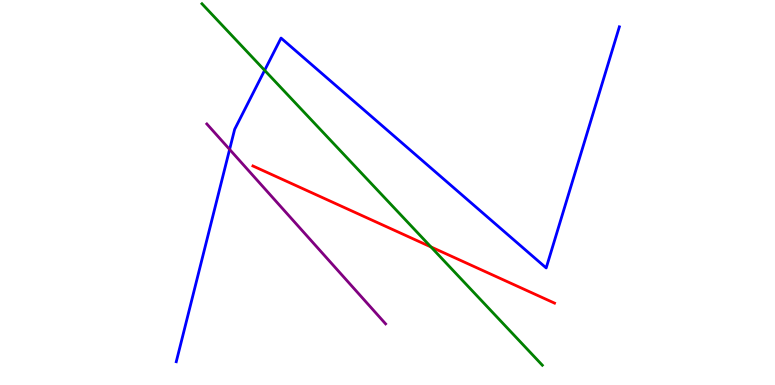[{'lines': ['blue', 'red'], 'intersections': []}, {'lines': ['green', 'red'], 'intersections': [{'x': 5.56, 'y': 3.59}]}, {'lines': ['purple', 'red'], 'intersections': []}, {'lines': ['blue', 'green'], 'intersections': [{'x': 3.41, 'y': 8.17}]}, {'lines': ['blue', 'purple'], 'intersections': [{'x': 2.96, 'y': 6.12}]}, {'lines': ['green', 'purple'], 'intersections': []}]